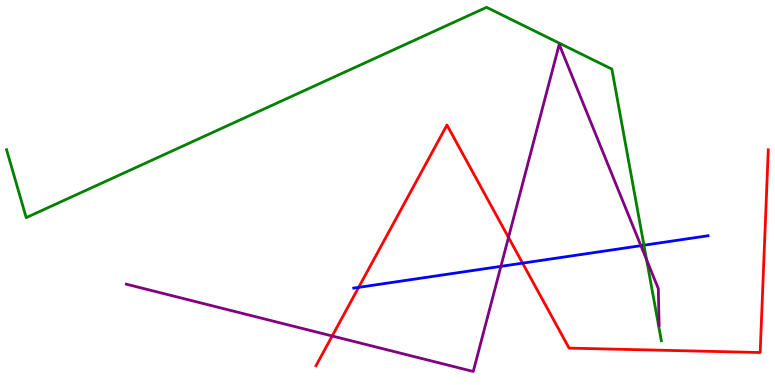[{'lines': ['blue', 'red'], 'intersections': [{'x': 4.63, 'y': 2.54}, {'x': 6.74, 'y': 3.16}]}, {'lines': ['green', 'red'], 'intersections': []}, {'lines': ['purple', 'red'], 'intersections': [{'x': 4.29, 'y': 1.27}, {'x': 6.56, 'y': 3.83}]}, {'lines': ['blue', 'green'], 'intersections': [{'x': 8.31, 'y': 3.63}]}, {'lines': ['blue', 'purple'], 'intersections': [{'x': 6.46, 'y': 3.08}, {'x': 8.27, 'y': 3.62}]}, {'lines': ['green', 'purple'], 'intersections': [{'x': 8.34, 'y': 3.25}]}]